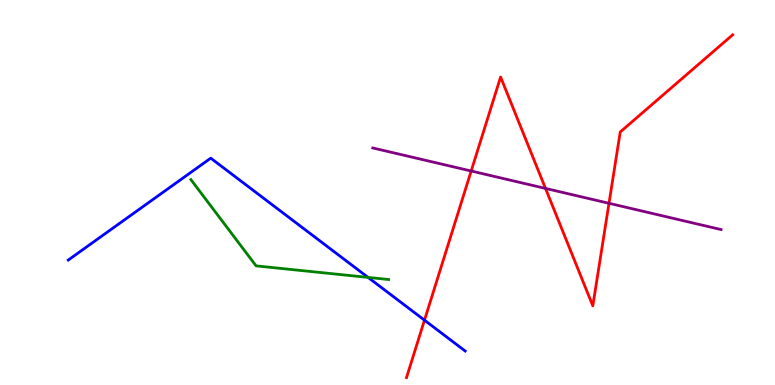[{'lines': ['blue', 'red'], 'intersections': [{'x': 5.48, 'y': 1.68}]}, {'lines': ['green', 'red'], 'intersections': []}, {'lines': ['purple', 'red'], 'intersections': [{'x': 6.08, 'y': 5.56}, {'x': 7.04, 'y': 5.11}, {'x': 7.86, 'y': 4.72}]}, {'lines': ['blue', 'green'], 'intersections': [{'x': 4.75, 'y': 2.79}]}, {'lines': ['blue', 'purple'], 'intersections': []}, {'lines': ['green', 'purple'], 'intersections': []}]